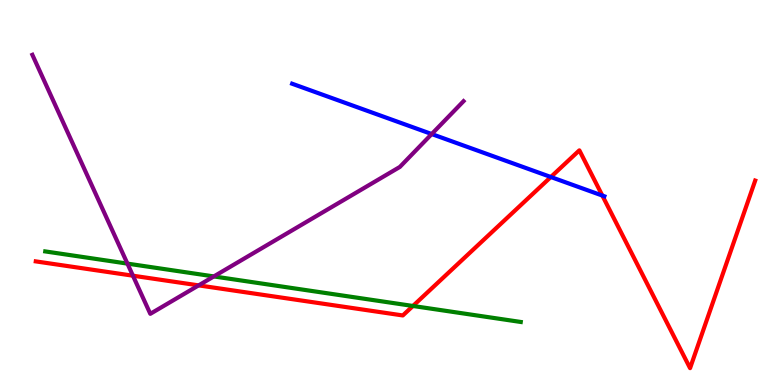[{'lines': ['blue', 'red'], 'intersections': [{'x': 7.11, 'y': 5.4}, {'x': 7.77, 'y': 4.92}]}, {'lines': ['green', 'red'], 'intersections': [{'x': 5.33, 'y': 2.05}]}, {'lines': ['purple', 'red'], 'intersections': [{'x': 1.72, 'y': 2.84}, {'x': 2.56, 'y': 2.59}]}, {'lines': ['blue', 'green'], 'intersections': []}, {'lines': ['blue', 'purple'], 'intersections': [{'x': 5.57, 'y': 6.52}]}, {'lines': ['green', 'purple'], 'intersections': [{'x': 1.64, 'y': 3.15}, {'x': 2.76, 'y': 2.82}]}]